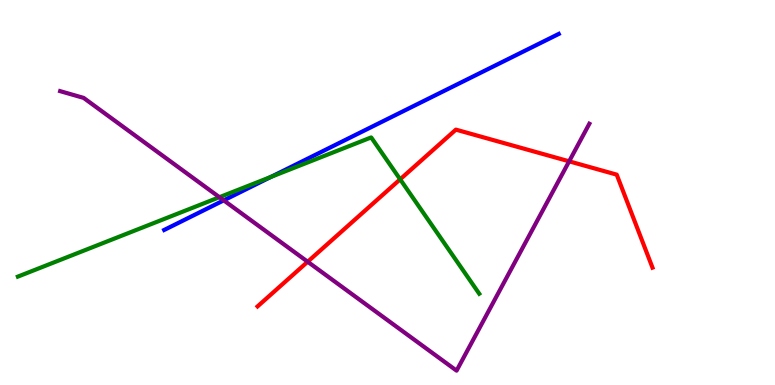[{'lines': ['blue', 'red'], 'intersections': []}, {'lines': ['green', 'red'], 'intersections': [{'x': 5.16, 'y': 5.34}]}, {'lines': ['purple', 'red'], 'intersections': [{'x': 3.97, 'y': 3.2}, {'x': 7.34, 'y': 5.81}]}, {'lines': ['blue', 'green'], 'intersections': [{'x': 3.5, 'y': 5.41}]}, {'lines': ['blue', 'purple'], 'intersections': [{'x': 2.89, 'y': 4.8}]}, {'lines': ['green', 'purple'], 'intersections': [{'x': 2.83, 'y': 4.88}]}]